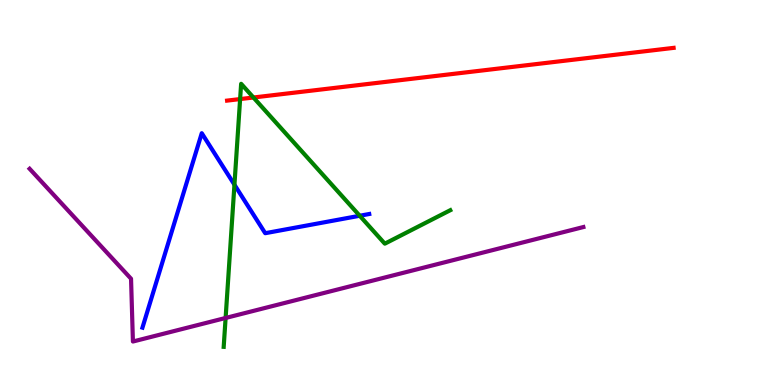[{'lines': ['blue', 'red'], 'intersections': []}, {'lines': ['green', 'red'], 'intersections': [{'x': 3.1, 'y': 7.43}, {'x': 3.27, 'y': 7.47}]}, {'lines': ['purple', 'red'], 'intersections': []}, {'lines': ['blue', 'green'], 'intersections': [{'x': 3.03, 'y': 5.2}, {'x': 4.64, 'y': 4.4}]}, {'lines': ['blue', 'purple'], 'intersections': []}, {'lines': ['green', 'purple'], 'intersections': [{'x': 2.91, 'y': 1.74}]}]